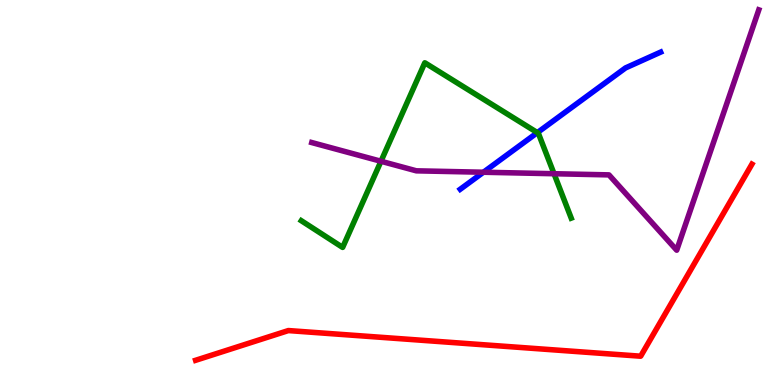[{'lines': ['blue', 'red'], 'intersections': []}, {'lines': ['green', 'red'], 'intersections': []}, {'lines': ['purple', 'red'], 'intersections': []}, {'lines': ['blue', 'green'], 'intersections': [{'x': 6.93, 'y': 6.55}]}, {'lines': ['blue', 'purple'], 'intersections': [{'x': 6.24, 'y': 5.53}]}, {'lines': ['green', 'purple'], 'intersections': [{'x': 4.92, 'y': 5.81}, {'x': 7.15, 'y': 5.49}]}]